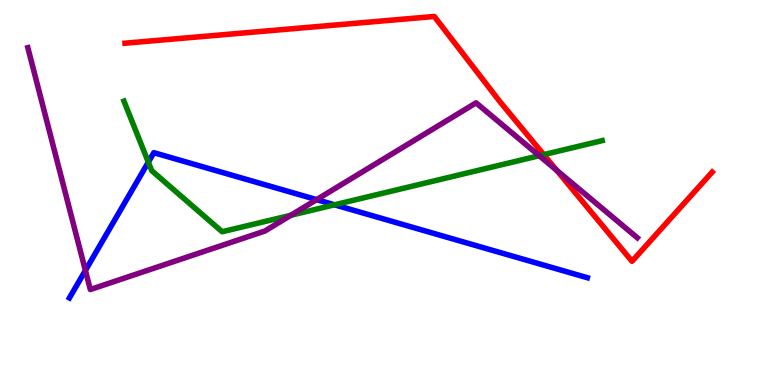[{'lines': ['blue', 'red'], 'intersections': []}, {'lines': ['green', 'red'], 'intersections': [{'x': 7.02, 'y': 5.98}]}, {'lines': ['purple', 'red'], 'intersections': [{'x': 7.18, 'y': 5.58}]}, {'lines': ['blue', 'green'], 'intersections': [{'x': 1.91, 'y': 5.79}, {'x': 4.32, 'y': 4.68}]}, {'lines': ['blue', 'purple'], 'intersections': [{'x': 1.1, 'y': 2.98}, {'x': 4.09, 'y': 4.81}]}, {'lines': ['green', 'purple'], 'intersections': [{'x': 3.75, 'y': 4.41}, {'x': 6.96, 'y': 5.96}]}]